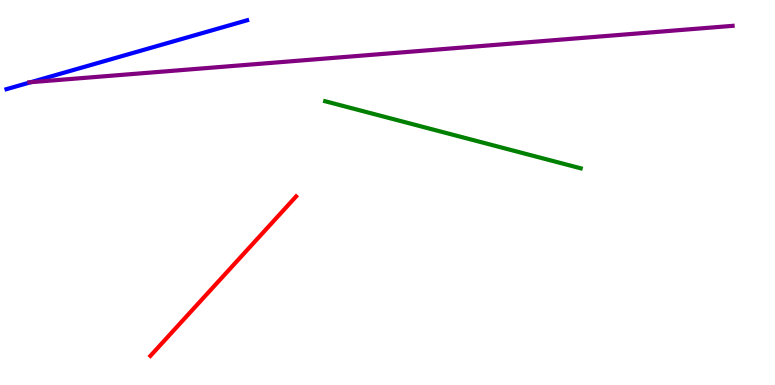[{'lines': ['blue', 'red'], 'intersections': []}, {'lines': ['green', 'red'], 'intersections': []}, {'lines': ['purple', 'red'], 'intersections': []}, {'lines': ['blue', 'green'], 'intersections': []}, {'lines': ['blue', 'purple'], 'intersections': [{'x': 0.398, 'y': 7.87}]}, {'lines': ['green', 'purple'], 'intersections': []}]